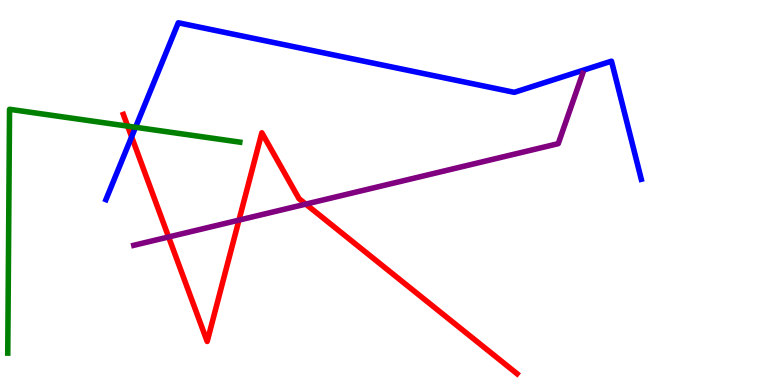[{'lines': ['blue', 'red'], 'intersections': [{'x': 1.7, 'y': 6.45}]}, {'lines': ['green', 'red'], 'intersections': [{'x': 1.65, 'y': 6.72}]}, {'lines': ['purple', 'red'], 'intersections': [{'x': 2.18, 'y': 3.84}, {'x': 3.08, 'y': 4.28}, {'x': 3.95, 'y': 4.7}]}, {'lines': ['blue', 'green'], 'intersections': [{'x': 1.75, 'y': 6.69}]}, {'lines': ['blue', 'purple'], 'intersections': []}, {'lines': ['green', 'purple'], 'intersections': []}]